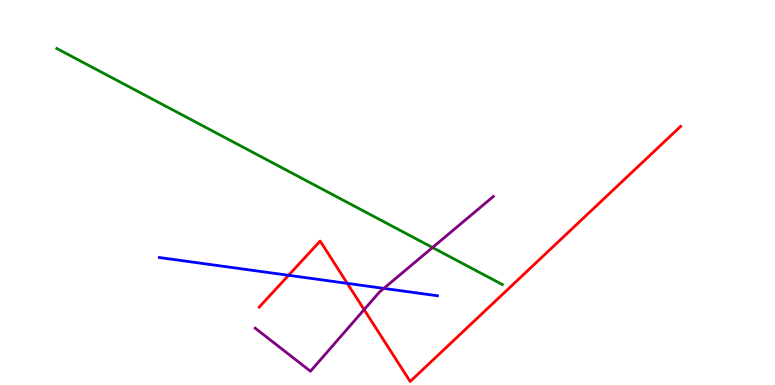[{'lines': ['blue', 'red'], 'intersections': [{'x': 3.72, 'y': 2.85}, {'x': 4.48, 'y': 2.64}]}, {'lines': ['green', 'red'], 'intersections': []}, {'lines': ['purple', 'red'], 'intersections': [{'x': 4.7, 'y': 1.96}]}, {'lines': ['blue', 'green'], 'intersections': []}, {'lines': ['blue', 'purple'], 'intersections': [{'x': 4.95, 'y': 2.51}]}, {'lines': ['green', 'purple'], 'intersections': [{'x': 5.58, 'y': 3.57}]}]